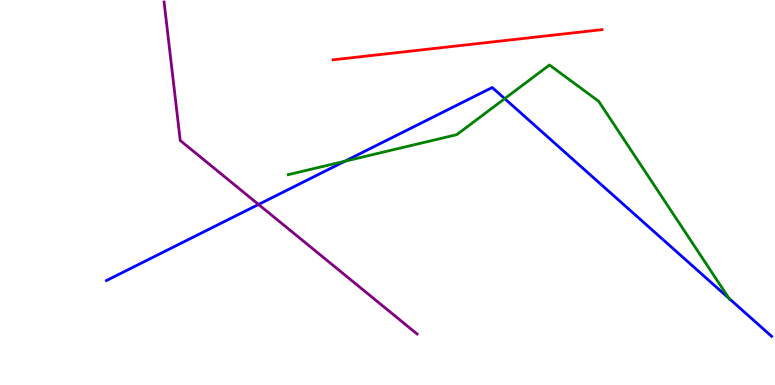[{'lines': ['blue', 'red'], 'intersections': []}, {'lines': ['green', 'red'], 'intersections': []}, {'lines': ['purple', 'red'], 'intersections': []}, {'lines': ['blue', 'green'], 'intersections': [{'x': 4.45, 'y': 5.81}, {'x': 6.51, 'y': 7.44}, {'x': 9.41, 'y': 2.25}]}, {'lines': ['blue', 'purple'], 'intersections': [{'x': 3.34, 'y': 4.69}]}, {'lines': ['green', 'purple'], 'intersections': []}]